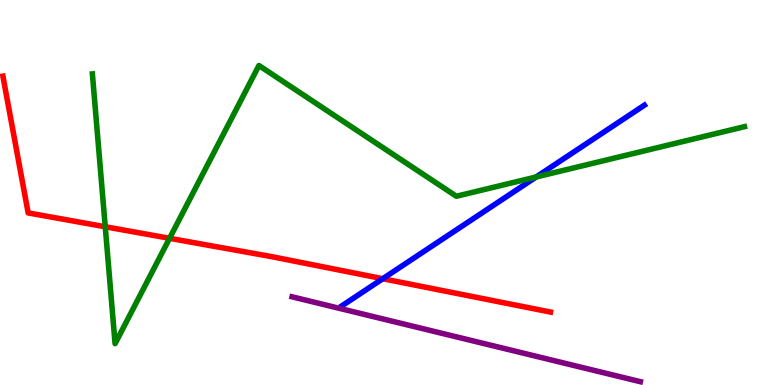[{'lines': ['blue', 'red'], 'intersections': [{'x': 4.94, 'y': 2.76}]}, {'lines': ['green', 'red'], 'intersections': [{'x': 1.36, 'y': 4.11}, {'x': 2.19, 'y': 3.81}]}, {'lines': ['purple', 'red'], 'intersections': []}, {'lines': ['blue', 'green'], 'intersections': [{'x': 6.92, 'y': 5.4}]}, {'lines': ['blue', 'purple'], 'intersections': []}, {'lines': ['green', 'purple'], 'intersections': []}]